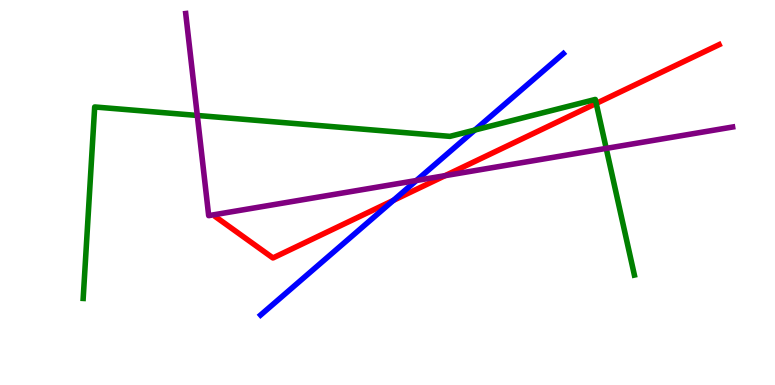[{'lines': ['blue', 'red'], 'intersections': [{'x': 5.08, 'y': 4.8}]}, {'lines': ['green', 'red'], 'intersections': [{'x': 7.69, 'y': 7.31}]}, {'lines': ['purple', 'red'], 'intersections': [{'x': 5.74, 'y': 5.44}]}, {'lines': ['blue', 'green'], 'intersections': [{'x': 6.13, 'y': 6.62}]}, {'lines': ['blue', 'purple'], 'intersections': [{'x': 5.37, 'y': 5.31}]}, {'lines': ['green', 'purple'], 'intersections': [{'x': 2.55, 'y': 7.0}, {'x': 7.82, 'y': 6.15}]}]